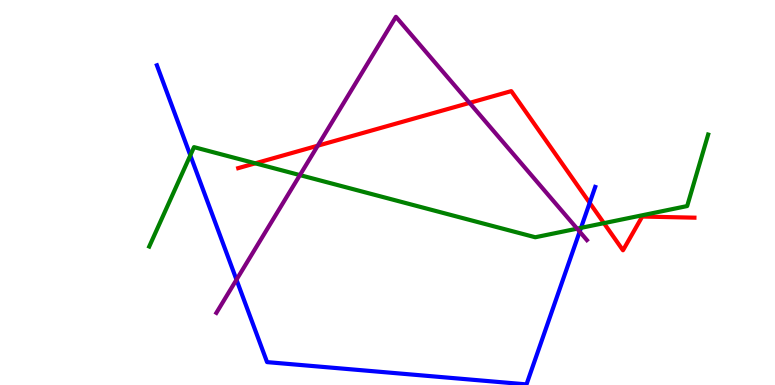[{'lines': ['blue', 'red'], 'intersections': [{'x': 7.61, 'y': 4.73}]}, {'lines': ['green', 'red'], 'intersections': [{'x': 3.29, 'y': 5.76}, {'x': 7.79, 'y': 4.2}]}, {'lines': ['purple', 'red'], 'intersections': [{'x': 4.1, 'y': 6.22}, {'x': 6.06, 'y': 7.33}]}, {'lines': ['blue', 'green'], 'intersections': [{'x': 2.46, 'y': 5.97}, {'x': 7.5, 'y': 4.08}]}, {'lines': ['blue', 'purple'], 'intersections': [{'x': 3.05, 'y': 2.74}, {'x': 7.48, 'y': 3.98}]}, {'lines': ['green', 'purple'], 'intersections': [{'x': 3.87, 'y': 5.45}, {'x': 7.45, 'y': 4.06}]}]